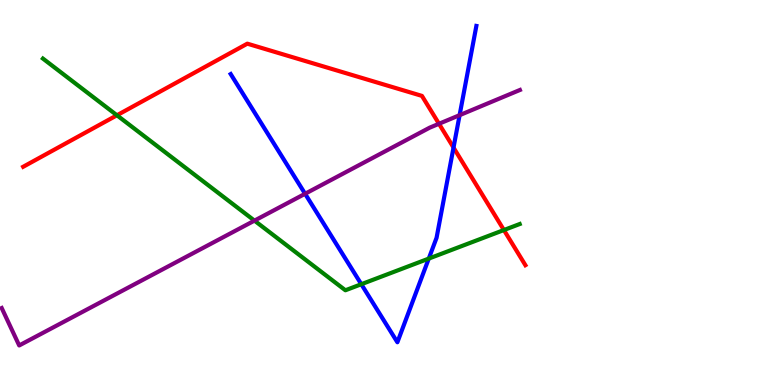[{'lines': ['blue', 'red'], 'intersections': [{'x': 5.85, 'y': 6.17}]}, {'lines': ['green', 'red'], 'intersections': [{'x': 1.51, 'y': 7.01}, {'x': 6.5, 'y': 4.02}]}, {'lines': ['purple', 'red'], 'intersections': [{'x': 5.66, 'y': 6.78}]}, {'lines': ['blue', 'green'], 'intersections': [{'x': 4.66, 'y': 2.62}, {'x': 5.53, 'y': 3.28}]}, {'lines': ['blue', 'purple'], 'intersections': [{'x': 3.94, 'y': 4.97}, {'x': 5.93, 'y': 7.01}]}, {'lines': ['green', 'purple'], 'intersections': [{'x': 3.28, 'y': 4.27}]}]